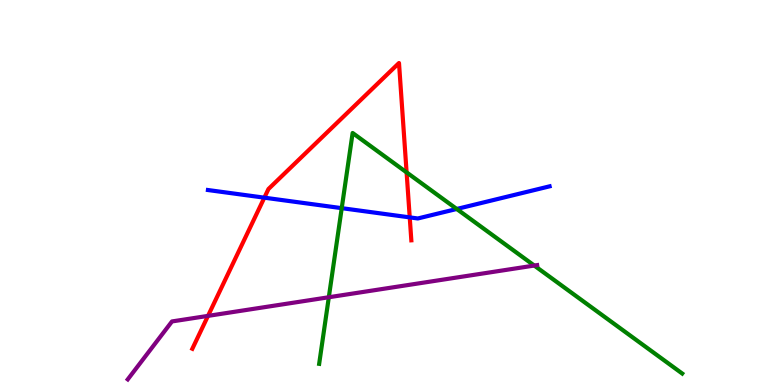[{'lines': ['blue', 'red'], 'intersections': [{'x': 3.41, 'y': 4.87}, {'x': 5.29, 'y': 4.35}]}, {'lines': ['green', 'red'], 'intersections': [{'x': 5.25, 'y': 5.52}]}, {'lines': ['purple', 'red'], 'intersections': [{'x': 2.68, 'y': 1.8}]}, {'lines': ['blue', 'green'], 'intersections': [{'x': 4.41, 'y': 4.59}, {'x': 5.89, 'y': 4.57}]}, {'lines': ['blue', 'purple'], 'intersections': []}, {'lines': ['green', 'purple'], 'intersections': [{'x': 4.24, 'y': 2.28}, {'x': 6.89, 'y': 3.1}]}]